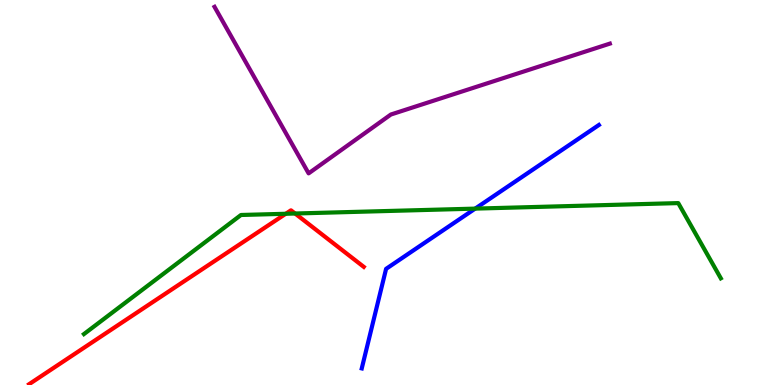[{'lines': ['blue', 'red'], 'intersections': []}, {'lines': ['green', 'red'], 'intersections': [{'x': 3.69, 'y': 4.45}, {'x': 3.81, 'y': 4.45}]}, {'lines': ['purple', 'red'], 'intersections': []}, {'lines': ['blue', 'green'], 'intersections': [{'x': 6.13, 'y': 4.58}]}, {'lines': ['blue', 'purple'], 'intersections': []}, {'lines': ['green', 'purple'], 'intersections': []}]